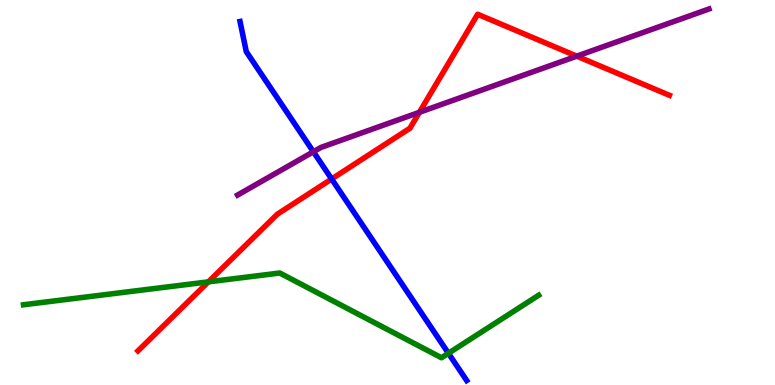[{'lines': ['blue', 'red'], 'intersections': [{'x': 4.28, 'y': 5.35}]}, {'lines': ['green', 'red'], 'intersections': [{'x': 2.69, 'y': 2.68}]}, {'lines': ['purple', 'red'], 'intersections': [{'x': 5.41, 'y': 7.08}, {'x': 7.44, 'y': 8.54}]}, {'lines': ['blue', 'green'], 'intersections': [{'x': 5.79, 'y': 0.824}]}, {'lines': ['blue', 'purple'], 'intersections': [{'x': 4.04, 'y': 6.06}]}, {'lines': ['green', 'purple'], 'intersections': []}]